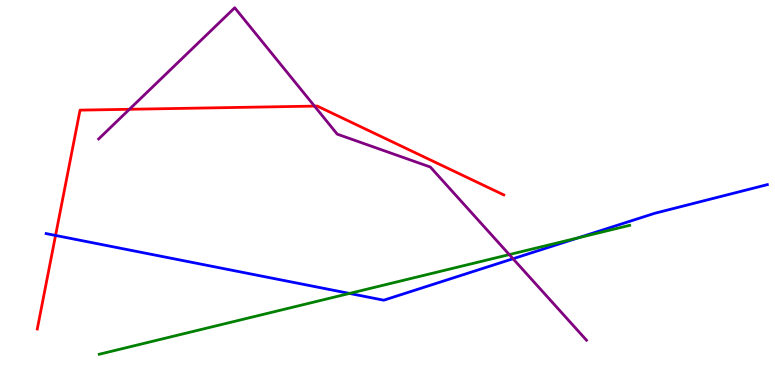[{'lines': ['blue', 'red'], 'intersections': [{'x': 0.717, 'y': 3.88}]}, {'lines': ['green', 'red'], 'intersections': []}, {'lines': ['purple', 'red'], 'intersections': [{'x': 1.67, 'y': 7.16}, {'x': 4.06, 'y': 7.24}]}, {'lines': ['blue', 'green'], 'intersections': [{'x': 4.51, 'y': 2.38}, {'x': 7.46, 'y': 3.82}]}, {'lines': ['blue', 'purple'], 'intersections': [{'x': 6.62, 'y': 3.28}]}, {'lines': ['green', 'purple'], 'intersections': [{'x': 6.57, 'y': 3.39}]}]